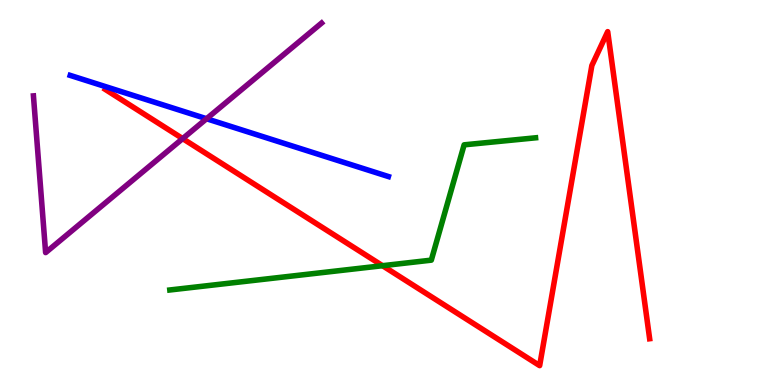[{'lines': ['blue', 'red'], 'intersections': []}, {'lines': ['green', 'red'], 'intersections': [{'x': 4.94, 'y': 3.1}]}, {'lines': ['purple', 'red'], 'intersections': [{'x': 2.36, 'y': 6.4}]}, {'lines': ['blue', 'green'], 'intersections': []}, {'lines': ['blue', 'purple'], 'intersections': [{'x': 2.67, 'y': 6.92}]}, {'lines': ['green', 'purple'], 'intersections': []}]